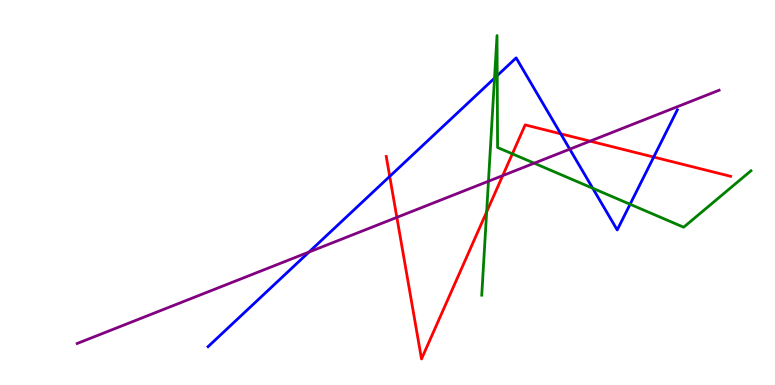[{'lines': ['blue', 'red'], 'intersections': [{'x': 5.03, 'y': 5.42}, {'x': 7.24, 'y': 6.52}, {'x': 8.43, 'y': 5.92}]}, {'lines': ['green', 'red'], 'intersections': [{'x': 6.28, 'y': 4.5}, {'x': 6.61, 'y': 6.0}]}, {'lines': ['purple', 'red'], 'intersections': [{'x': 5.12, 'y': 4.35}, {'x': 6.49, 'y': 5.44}, {'x': 7.61, 'y': 6.33}]}, {'lines': ['blue', 'green'], 'intersections': [{'x': 6.38, 'y': 7.97}, {'x': 6.42, 'y': 8.04}, {'x': 7.65, 'y': 5.11}, {'x': 8.13, 'y': 4.69}]}, {'lines': ['blue', 'purple'], 'intersections': [{'x': 3.99, 'y': 3.45}, {'x': 7.35, 'y': 6.13}]}, {'lines': ['green', 'purple'], 'intersections': [{'x': 6.3, 'y': 5.29}, {'x': 6.89, 'y': 5.76}]}]